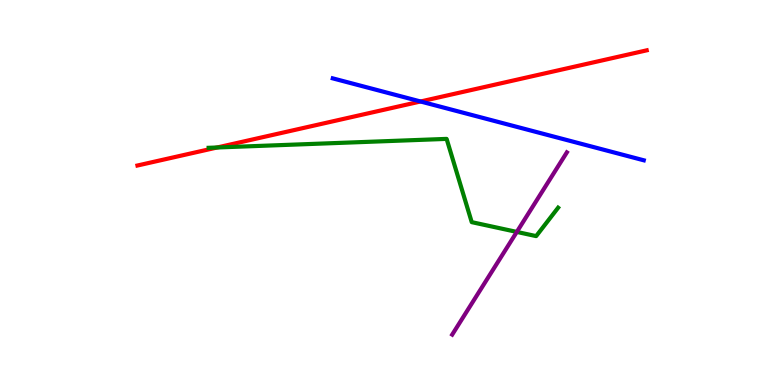[{'lines': ['blue', 'red'], 'intersections': [{'x': 5.43, 'y': 7.36}]}, {'lines': ['green', 'red'], 'intersections': [{'x': 2.8, 'y': 6.17}]}, {'lines': ['purple', 'red'], 'intersections': []}, {'lines': ['blue', 'green'], 'intersections': []}, {'lines': ['blue', 'purple'], 'intersections': []}, {'lines': ['green', 'purple'], 'intersections': [{'x': 6.67, 'y': 3.98}]}]